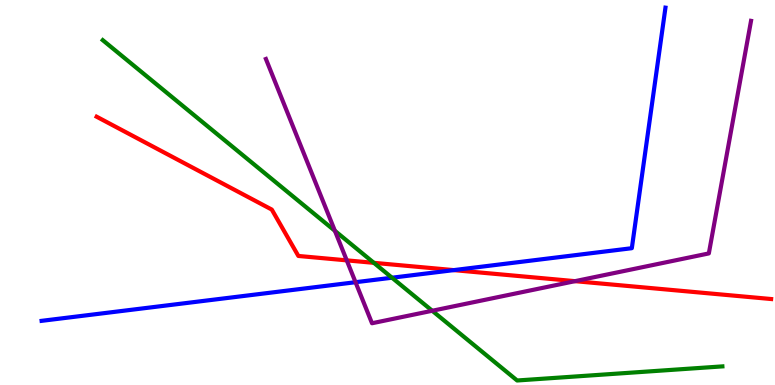[{'lines': ['blue', 'red'], 'intersections': [{'x': 5.86, 'y': 2.98}]}, {'lines': ['green', 'red'], 'intersections': [{'x': 4.82, 'y': 3.17}]}, {'lines': ['purple', 'red'], 'intersections': [{'x': 4.47, 'y': 3.24}, {'x': 7.42, 'y': 2.7}]}, {'lines': ['blue', 'green'], 'intersections': [{'x': 5.06, 'y': 2.79}]}, {'lines': ['blue', 'purple'], 'intersections': [{'x': 4.59, 'y': 2.67}]}, {'lines': ['green', 'purple'], 'intersections': [{'x': 4.32, 'y': 4.0}, {'x': 5.58, 'y': 1.93}]}]